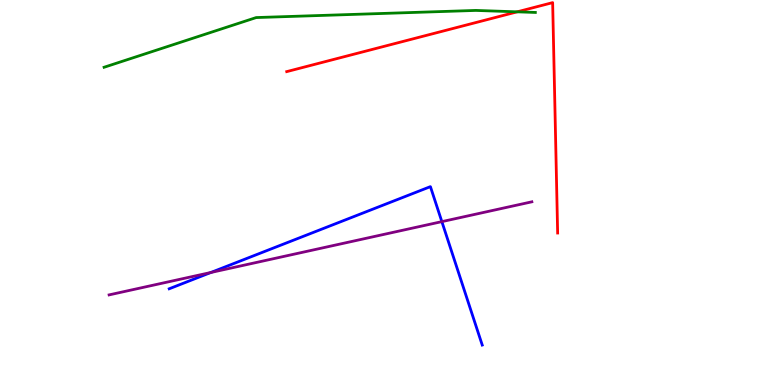[{'lines': ['blue', 'red'], 'intersections': []}, {'lines': ['green', 'red'], 'intersections': [{'x': 6.67, 'y': 9.69}]}, {'lines': ['purple', 'red'], 'intersections': []}, {'lines': ['blue', 'green'], 'intersections': []}, {'lines': ['blue', 'purple'], 'intersections': [{'x': 2.72, 'y': 2.92}, {'x': 5.7, 'y': 4.24}]}, {'lines': ['green', 'purple'], 'intersections': []}]